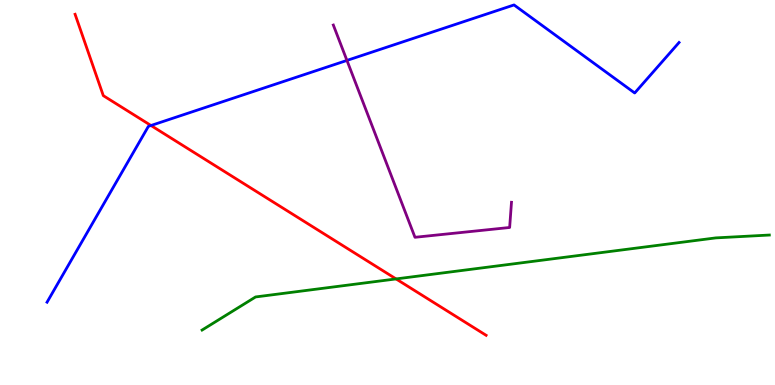[{'lines': ['blue', 'red'], 'intersections': [{'x': 1.95, 'y': 6.74}]}, {'lines': ['green', 'red'], 'intersections': [{'x': 5.11, 'y': 2.76}]}, {'lines': ['purple', 'red'], 'intersections': []}, {'lines': ['blue', 'green'], 'intersections': []}, {'lines': ['blue', 'purple'], 'intersections': [{'x': 4.48, 'y': 8.43}]}, {'lines': ['green', 'purple'], 'intersections': []}]